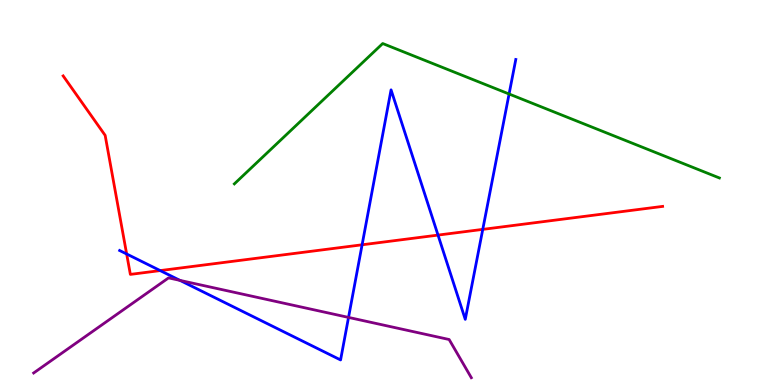[{'lines': ['blue', 'red'], 'intersections': [{'x': 1.63, 'y': 3.4}, {'x': 2.07, 'y': 2.97}, {'x': 4.67, 'y': 3.64}, {'x': 5.65, 'y': 3.89}, {'x': 6.23, 'y': 4.04}]}, {'lines': ['green', 'red'], 'intersections': []}, {'lines': ['purple', 'red'], 'intersections': []}, {'lines': ['blue', 'green'], 'intersections': [{'x': 6.57, 'y': 7.56}]}, {'lines': ['blue', 'purple'], 'intersections': [{'x': 2.32, 'y': 2.72}, {'x': 4.5, 'y': 1.76}]}, {'lines': ['green', 'purple'], 'intersections': []}]